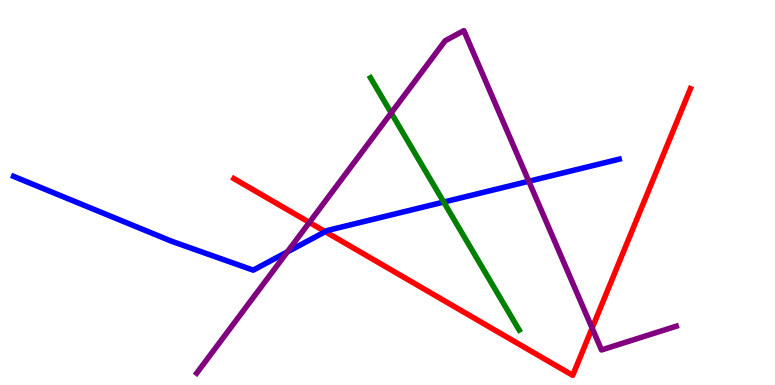[{'lines': ['blue', 'red'], 'intersections': [{'x': 4.2, 'y': 3.98}]}, {'lines': ['green', 'red'], 'intersections': []}, {'lines': ['purple', 'red'], 'intersections': [{'x': 3.99, 'y': 4.22}, {'x': 7.64, 'y': 1.48}]}, {'lines': ['blue', 'green'], 'intersections': [{'x': 5.73, 'y': 4.75}]}, {'lines': ['blue', 'purple'], 'intersections': [{'x': 3.71, 'y': 3.46}, {'x': 6.82, 'y': 5.29}]}, {'lines': ['green', 'purple'], 'intersections': [{'x': 5.05, 'y': 7.07}]}]